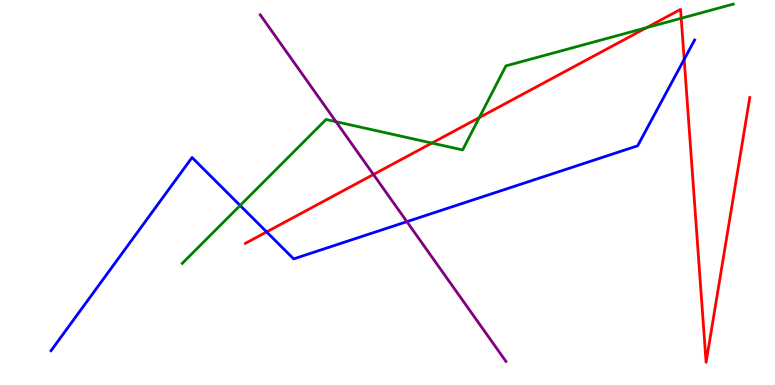[{'lines': ['blue', 'red'], 'intersections': [{'x': 3.44, 'y': 3.98}, {'x': 8.83, 'y': 8.46}]}, {'lines': ['green', 'red'], 'intersections': [{'x': 5.57, 'y': 6.28}, {'x': 6.18, 'y': 6.95}, {'x': 8.34, 'y': 9.28}, {'x': 8.79, 'y': 9.53}]}, {'lines': ['purple', 'red'], 'intersections': [{'x': 4.82, 'y': 5.47}]}, {'lines': ['blue', 'green'], 'intersections': [{'x': 3.1, 'y': 4.66}]}, {'lines': ['blue', 'purple'], 'intersections': [{'x': 5.25, 'y': 4.24}]}, {'lines': ['green', 'purple'], 'intersections': [{'x': 4.34, 'y': 6.84}]}]